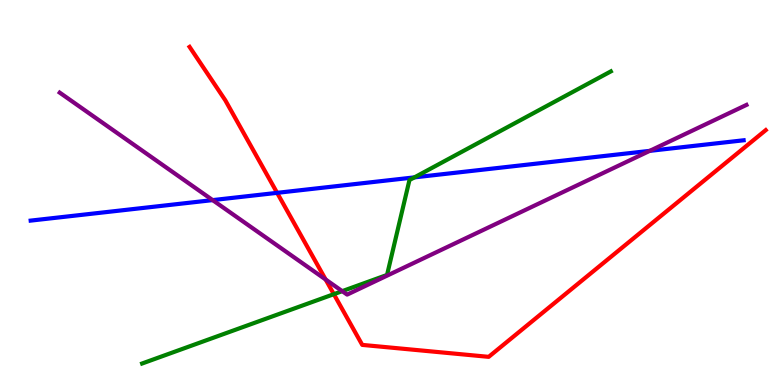[{'lines': ['blue', 'red'], 'intersections': [{'x': 3.58, 'y': 4.99}]}, {'lines': ['green', 'red'], 'intersections': [{'x': 4.31, 'y': 2.36}]}, {'lines': ['purple', 'red'], 'intersections': [{'x': 4.2, 'y': 2.74}]}, {'lines': ['blue', 'green'], 'intersections': [{'x': 5.35, 'y': 5.39}]}, {'lines': ['blue', 'purple'], 'intersections': [{'x': 2.74, 'y': 4.8}, {'x': 8.38, 'y': 6.08}]}, {'lines': ['green', 'purple'], 'intersections': [{'x': 4.42, 'y': 2.44}]}]